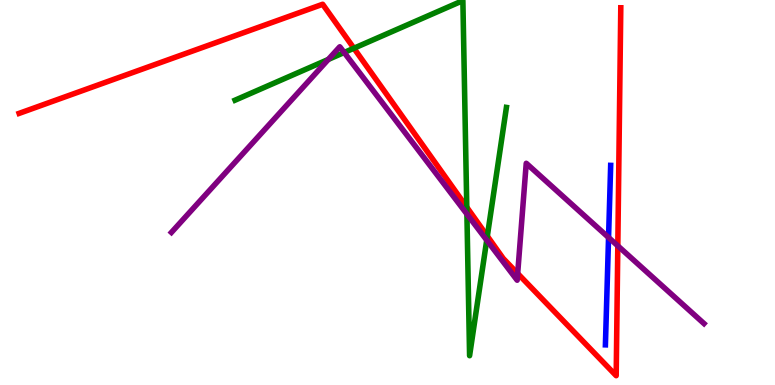[{'lines': ['blue', 'red'], 'intersections': []}, {'lines': ['green', 'red'], 'intersections': [{'x': 4.57, 'y': 8.75}, {'x': 6.02, 'y': 4.62}, {'x': 6.29, 'y': 3.87}]}, {'lines': ['purple', 'red'], 'intersections': [{'x': 6.68, 'y': 2.9}, {'x': 7.97, 'y': 3.61}]}, {'lines': ['blue', 'green'], 'intersections': []}, {'lines': ['blue', 'purple'], 'intersections': [{'x': 7.85, 'y': 3.83}]}, {'lines': ['green', 'purple'], 'intersections': [{'x': 4.24, 'y': 8.46}, {'x': 4.44, 'y': 8.64}, {'x': 6.02, 'y': 4.44}, {'x': 6.28, 'y': 3.76}]}]